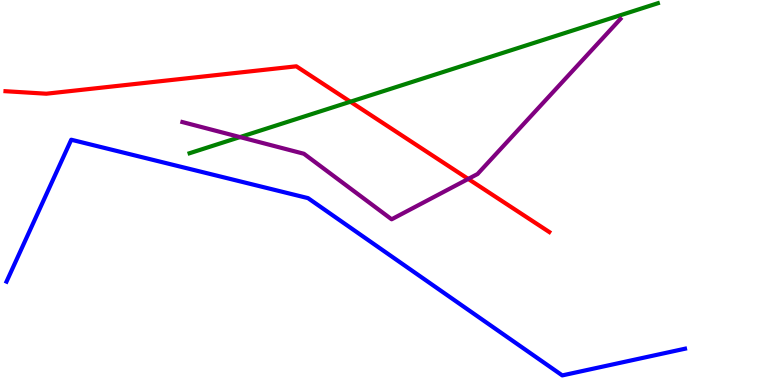[{'lines': ['blue', 'red'], 'intersections': []}, {'lines': ['green', 'red'], 'intersections': [{'x': 4.52, 'y': 7.36}]}, {'lines': ['purple', 'red'], 'intersections': [{'x': 6.04, 'y': 5.35}]}, {'lines': ['blue', 'green'], 'intersections': []}, {'lines': ['blue', 'purple'], 'intersections': []}, {'lines': ['green', 'purple'], 'intersections': [{'x': 3.1, 'y': 6.44}]}]